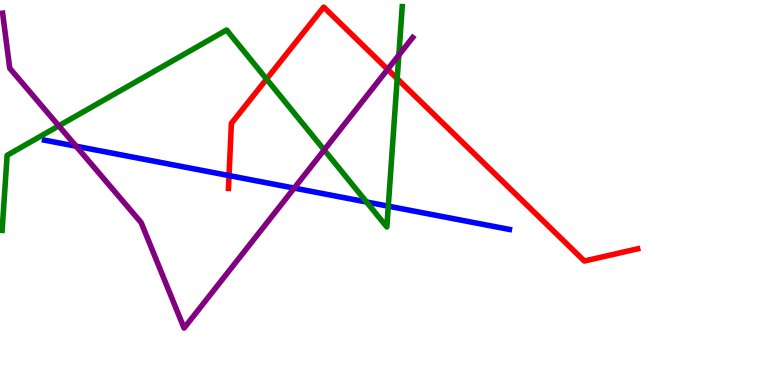[{'lines': ['blue', 'red'], 'intersections': [{'x': 2.96, 'y': 5.44}]}, {'lines': ['green', 'red'], 'intersections': [{'x': 3.44, 'y': 7.95}, {'x': 5.13, 'y': 7.96}]}, {'lines': ['purple', 'red'], 'intersections': [{'x': 5.0, 'y': 8.2}]}, {'lines': ['blue', 'green'], 'intersections': [{'x': 4.73, 'y': 4.75}, {'x': 5.01, 'y': 4.65}]}, {'lines': ['blue', 'purple'], 'intersections': [{'x': 0.982, 'y': 6.2}, {'x': 3.8, 'y': 5.11}]}, {'lines': ['green', 'purple'], 'intersections': [{'x': 0.758, 'y': 6.73}, {'x': 4.18, 'y': 6.1}, {'x': 5.15, 'y': 8.57}]}]